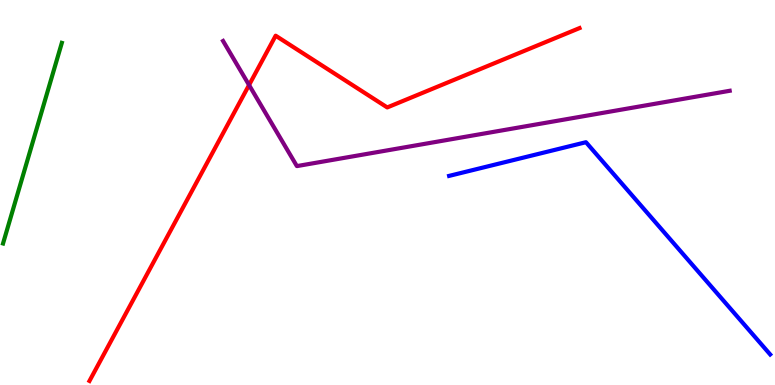[{'lines': ['blue', 'red'], 'intersections': []}, {'lines': ['green', 'red'], 'intersections': []}, {'lines': ['purple', 'red'], 'intersections': [{'x': 3.21, 'y': 7.79}]}, {'lines': ['blue', 'green'], 'intersections': []}, {'lines': ['blue', 'purple'], 'intersections': []}, {'lines': ['green', 'purple'], 'intersections': []}]